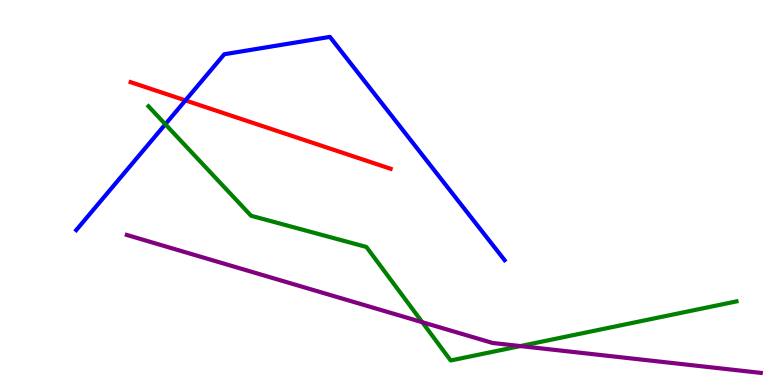[{'lines': ['blue', 'red'], 'intersections': [{'x': 2.39, 'y': 7.39}]}, {'lines': ['green', 'red'], 'intersections': []}, {'lines': ['purple', 'red'], 'intersections': []}, {'lines': ['blue', 'green'], 'intersections': [{'x': 2.13, 'y': 6.77}]}, {'lines': ['blue', 'purple'], 'intersections': []}, {'lines': ['green', 'purple'], 'intersections': [{'x': 5.45, 'y': 1.63}, {'x': 6.71, 'y': 1.01}]}]